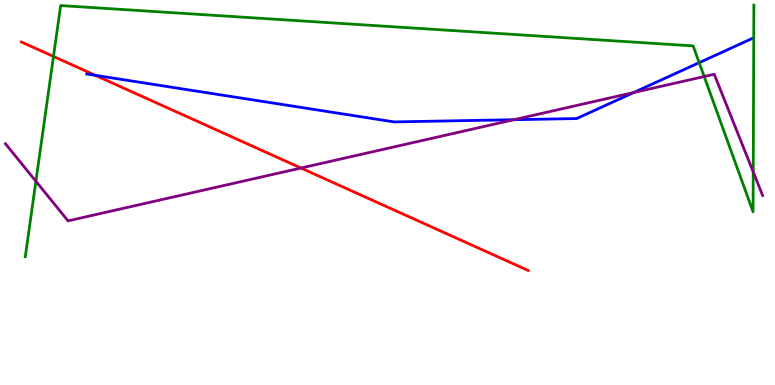[{'lines': ['blue', 'red'], 'intersections': [{'x': 1.23, 'y': 8.04}]}, {'lines': ['green', 'red'], 'intersections': [{'x': 0.69, 'y': 8.53}]}, {'lines': ['purple', 'red'], 'intersections': [{'x': 3.88, 'y': 5.64}]}, {'lines': ['blue', 'green'], 'intersections': [{'x': 9.02, 'y': 8.37}]}, {'lines': ['blue', 'purple'], 'intersections': [{'x': 6.63, 'y': 6.89}, {'x': 8.18, 'y': 7.6}]}, {'lines': ['green', 'purple'], 'intersections': [{'x': 0.463, 'y': 5.29}, {'x': 9.09, 'y': 8.01}, {'x': 9.72, 'y': 5.53}]}]